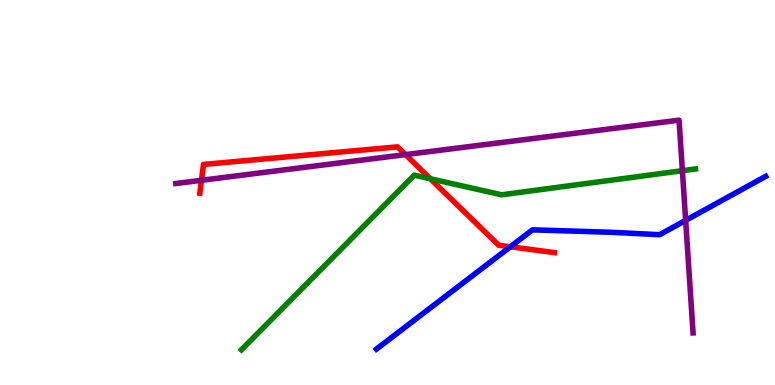[{'lines': ['blue', 'red'], 'intersections': [{'x': 6.59, 'y': 3.59}]}, {'lines': ['green', 'red'], 'intersections': [{'x': 5.55, 'y': 5.36}]}, {'lines': ['purple', 'red'], 'intersections': [{'x': 2.6, 'y': 5.32}, {'x': 5.23, 'y': 5.98}]}, {'lines': ['blue', 'green'], 'intersections': []}, {'lines': ['blue', 'purple'], 'intersections': [{'x': 8.85, 'y': 4.28}]}, {'lines': ['green', 'purple'], 'intersections': [{'x': 8.8, 'y': 5.57}]}]